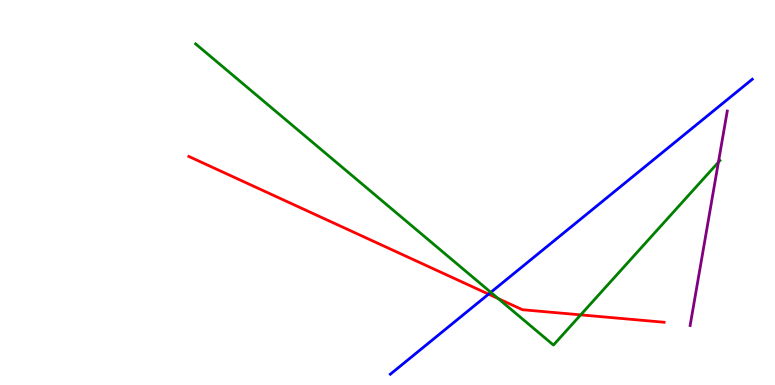[{'lines': ['blue', 'red'], 'intersections': [{'x': 6.3, 'y': 2.36}]}, {'lines': ['green', 'red'], 'intersections': [{'x': 6.43, 'y': 2.24}, {'x': 7.49, 'y': 1.82}]}, {'lines': ['purple', 'red'], 'intersections': []}, {'lines': ['blue', 'green'], 'intersections': [{'x': 6.33, 'y': 2.41}]}, {'lines': ['blue', 'purple'], 'intersections': []}, {'lines': ['green', 'purple'], 'intersections': [{'x': 9.27, 'y': 5.79}]}]